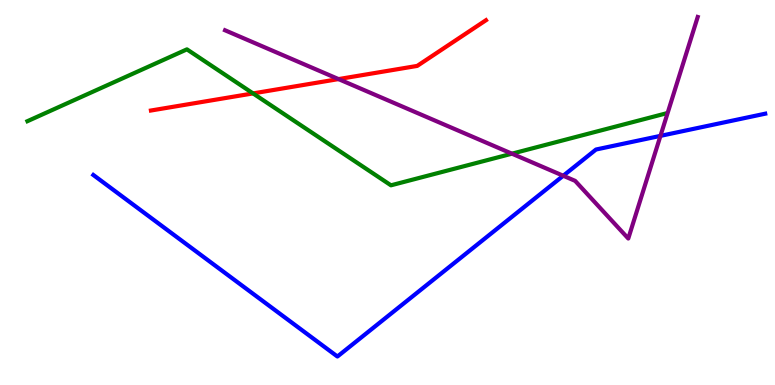[{'lines': ['blue', 'red'], 'intersections': []}, {'lines': ['green', 'red'], 'intersections': [{'x': 3.26, 'y': 7.57}]}, {'lines': ['purple', 'red'], 'intersections': [{'x': 4.37, 'y': 7.95}]}, {'lines': ['blue', 'green'], 'intersections': []}, {'lines': ['blue', 'purple'], 'intersections': [{'x': 7.27, 'y': 5.44}, {'x': 8.52, 'y': 6.47}]}, {'lines': ['green', 'purple'], 'intersections': [{'x': 6.61, 'y': 6.01}]}]